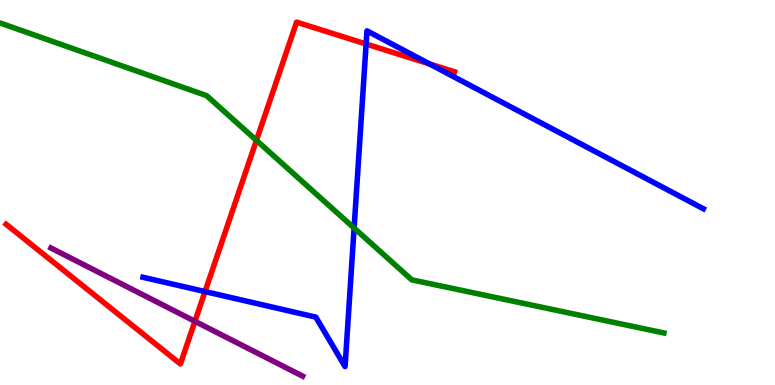[{'lines': ['blue', 'red'], 'intersections': [{'x': 2.65, 'y': 2.43}, {'x': 4.72, 'y': 8.86}, {'x': 5.54, 'y': 8.34}]}, {'lines': ['green', 'red'], 'intersections': [{'x': 3.31, 'y': 6.35}]}, {'lines': ['purple', 'red'], 'intersections': [{'x': 2.52, 'y': 1.65}]}, {'lines': ['blue', 'green'], 'intersections': [{'x': 4.57, 'y': 4.08}]}, {'lines': ['blue', 'purple'], 'intersections': []}, {'lines': ['green', 'purple'], 'intersections': []}]